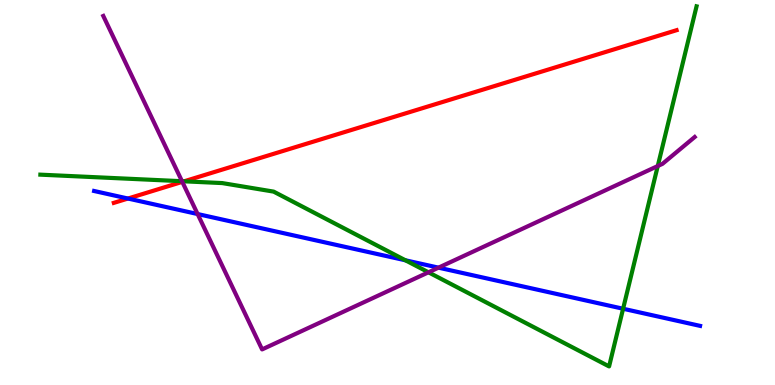[{'lines': ['blue', 'red'], 'intersections': [{'x': 1.65, 'y': 4.84}]}, {'lines': ['green', 'red'], 'intersections': [{'x': 2.38, 'y': 5.29}]}, {'lines': ['purple', 'red'], 'intersections': [{'x': 2.35, 'y': 5.28}]}, {'lines': ['blue', 'green'], 'intersections': [{'x': 5.23, 'y': 3.24}, {'x': 8.04, 'y': 1.98}]}, {'lines': ['blue', 'purple'], 'intersections': [{'x': 2.55, 'y': 4.44}, {'x': 5.66, 'y': 3.05}]}, {'lines': ['green', 'purple'], 'intersections': [{'x': 2.35, 'y': 5.29}, {'x': 5.53, 'y': 2.93}, {'x': 8.49, 'y': 5.69}]}]